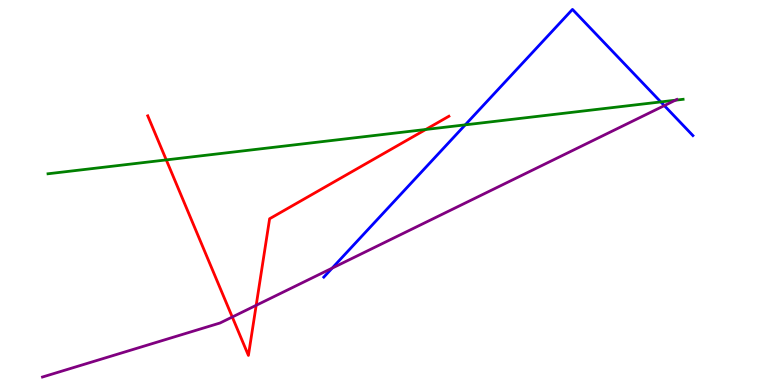[{'lines': ['blue', 'red'], 'intersections': []}, {'lines': ['green', 'red'], 'intersections': [{'x': 2.15, 'y': 5.85}, {'x': 5.49, 'y': 6.64}]}, {'lines': ['purple', 'red'], 'intersections': [{'x': 3.0, 'y': 1.77}, {'x': 3.31, 'y': 2.07}]}, {'lines': ['blue', 'green'], 'intersections': [{'x': 6.0, 'y': 6.76}, {'x': 8.53, 'y': 7.35}]}, {'lines': ['blue', 'purple'], 'intersections': [{'x': 4.29, 'y': 3.04}, {'x': 8.57, 'y': 7.26}]}, {'lines': ['green', 'purple'], 'intersections': [{'x': 8.71, 'y': 7.4}]}]